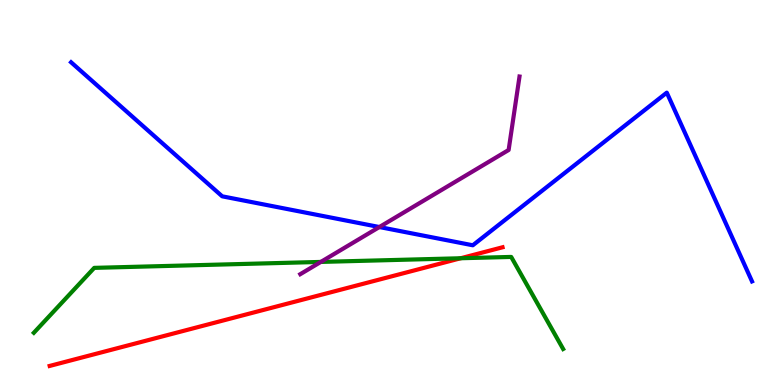[{'lines': ['blue', 'red'], 'intersections': []}, {'lines': ['green', 'red'], 'intersections': [{'x': 5.94, 'y': 3.29}]}, {'lines': ['purple', 'red'], 'intersections': []}, {'lines': ['blue', 'green'], 'intersections': []}, {'lines': ['blue', 'purple'], 'intersections': [{'x': 4.9, 'y': 4.1}]}, {'lines': ['green', 'purple'], 'intersections': [{'x': 4.14, 'y': 3.2}]}]